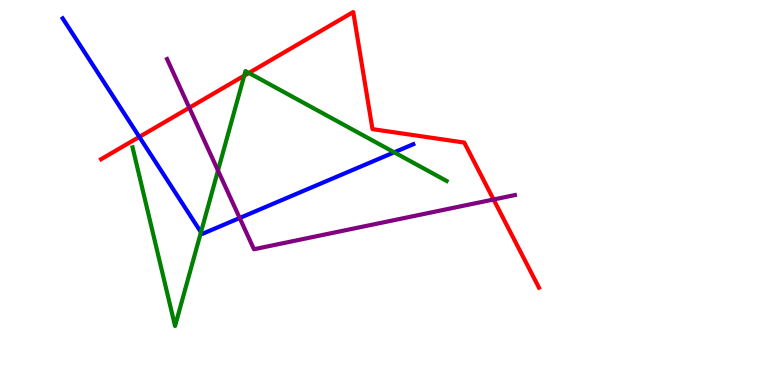[{'lines': ['blue', 'red'], 'intersections': [{'x': 1.8, 'y': 6.44}]}, {'lines': ['green', 'red'], 'intersections': [{'x': 3.15, 'y': 8.03}, {'x': 3.21, 'y': 8.11}]}, {'lines': ['purple', 'red'], 'intersections': [{'x': 2.44, 'y': 7.2}, {'x': 6.37, 'y': 4.82}]}, {'lines': ['blue', 'green'], 'intersections': [{'x': 2.59, 'y': 3.97}, {'x': 5.09, 'y': 6.04}]}, {'lines': ['blue', 'purple'], 'intersections': [{'x': 3.09, 'y': 4.34}]}, {'lines': ['green', 'purple'], 'intersections': [{'x': 2.81, 'y': 5.57}]}]